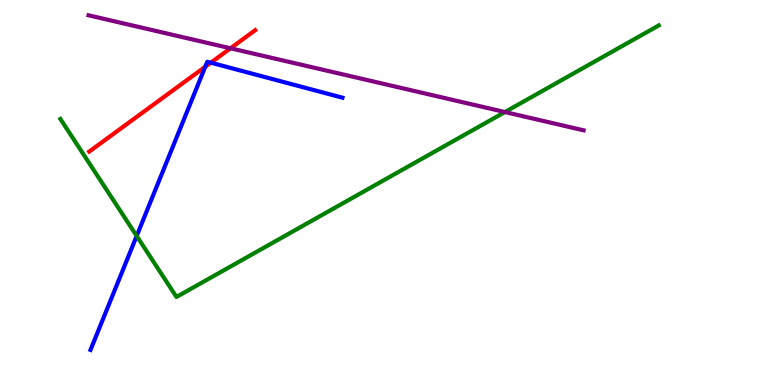[{'lines': ['blue', 'red'], 'intersections': [{'x': 2.65, 'y': 8.27}, {'x': 2.72, 'y': 8.37}]}, {'lines': ['green', 'red'], 'intersections': []}, {'lines': ['purple', 'red'], 'intersections': [{'x': 2.97, 'y': 8.75}]}, {'lines': ['blue', 'green'], 'intersections': [{'x': 1.76, 'y': 3.87}]}, {'lines': ['blue', 'purple'], 'intersections': []}, {'lines': ['green', 'purple'], 'intersections': [{'x': 6.52, 'y': 7.09}]}]